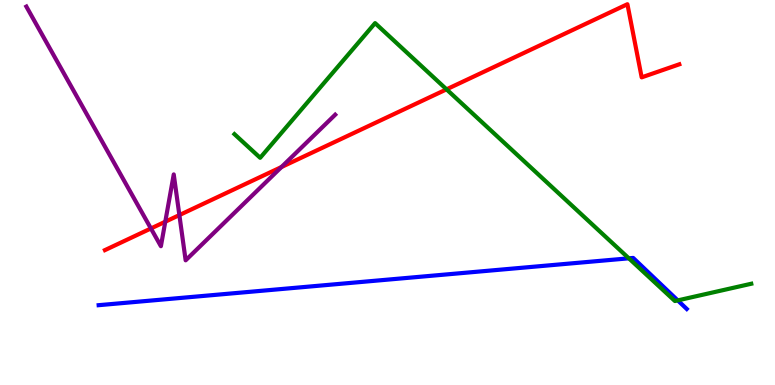[{'lines': ['blue', 'red'], 'intersections': []}, {'lines': ['green', 'red'], 'intersections': [{'x': 5.76, 'y': 7.68}]}, {'lines': ['purple', 'red'], 'intersections': [{'x': 1.95, 'y': 4.07}, {'x': 2.13, 'y': 4.24}, {'x': 2.31, 'y': 4.41}, {'x': 3.63, 'y': 5.66}]}, {'lines': ['blue', 'green'], 'intersections': [{'x': 8.11, 'y': 3.29}, {'x': 8.75, 'y': 2.2}]}, {'lines': ['blue', 'purple'], 'intersections': []}, {'lines': ['green', 'purple'], 'intersections': []}]